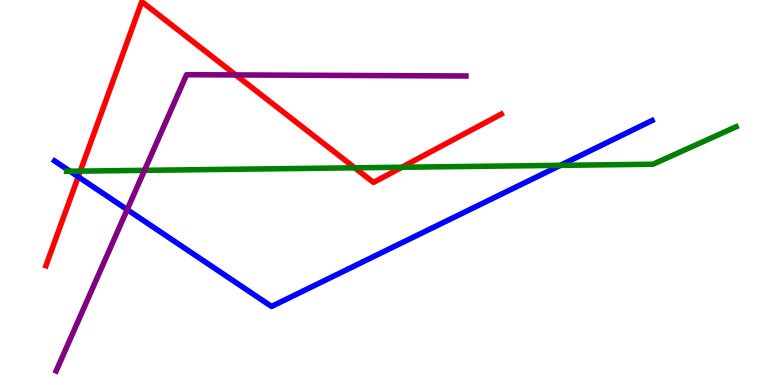[{'lines': ['blue', 'red'], 'intersections': [{'x': 1.01, 'y': 5.41}]}, {'lines': ['green', 'red'], 'intersections': [{'x': 1.04, 'y': 5.56}, {'x': 4.58, 'y': 5.64}, {'x': 5.19, 'y': 5.66}]}, {'lines': ['purple', 'red'], 'intersections': [{'x': 3.04, 'y': 8.05}]}, {'lines': ['blue', 'green'], 'intersections': [{'x': 0.903, 'y': 5.55}, {'x': 7.23, 'y': 5.71}]}, {'lines': ['blue', 'purple'], 'intersections': [{'x': 1.64, 'y': 4.56}]}, {'lines': ['green', 'purple'], 'intersections': [{'x': 1.86, 'y': 5.58}]}]